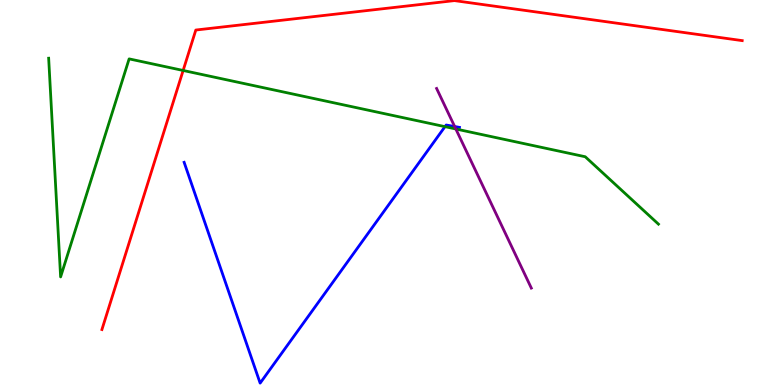[{'lines': ['blue', 'red'], 'intersections': []}, {'lines': ['green', 'red'], 'intersections': [{'x': 2.36, 'y': 8.17}]}, {'lines': ['purple', 'red'], 'intersections': []}, {'lines': ['blue', 'green'], 'intersections': [{'x': 5.74, 'y': 6.71}]}, {'lines': ['blue', 'purple'], 'intersections': [{'x': 5.87, 'y': 6.71}]}, {'lines': ['green', 'purple'], 'intersections': [{'x': 5.88, 'y': 6.65}]}]